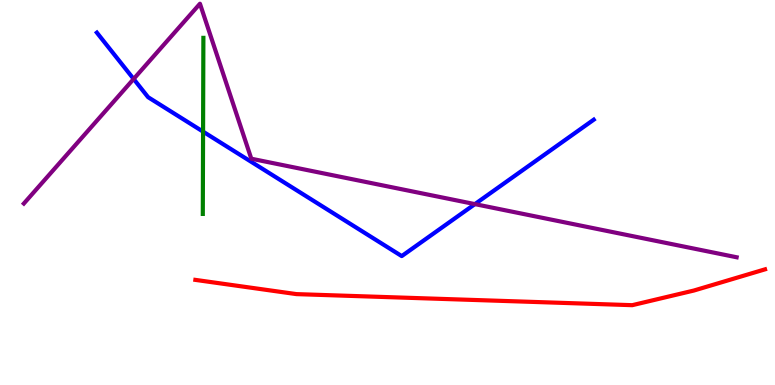[{'lines': ['blue', 'red'], 'intersections': []}, {'lines': ['green', 'red'], 'intersections': []}, {'lines': ['purple', 'red'], 'intersections': []}, {'lines': ['blue', 'green'], 'intersections': [{'x': 2.62, 'y': 6.58}]}, {'lines': ['blue', 'purple'], 'intersections': [{'x': 1.72, 'y': 7.95}, {'x': 6.13, 'y': 4.7}]}, {'lines': ['green', 'purple'], 'intersections': []}]